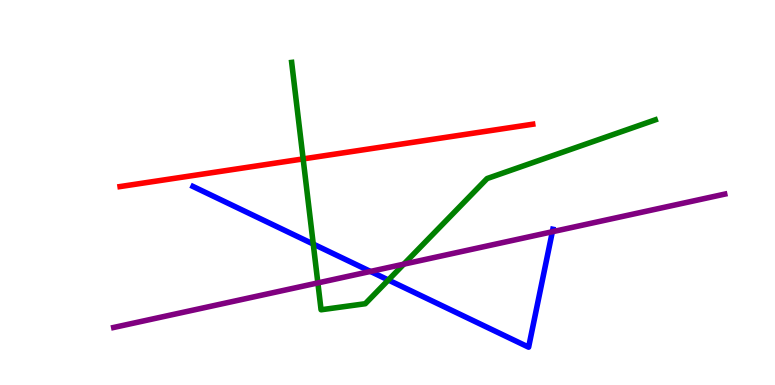[{'lines': ['blue', 'red'], 'intersections': []}, {'lines': ['green', 'red'], 'intersections': [{'x': 3.91, 'y': 5.87}]}, {'lines': ['purple', 'red'], 'intersections': []}, {'lines': ['blue', 'green'], 'intersections': [{'x': 4.04, 'y': 3.66}, {'x': 5.01, 'y': 2.73}]}, {'lines': ['blue', 'purple'], 'intersections': [{'x': 4.78, 'y': 2.95}, {'x': 7.13, 'y': 3.98}]}, {'lines': ['green', 'purple'], 'intersections': [{'x': 4.1, 'y': 2.65}, {'x': 5.21, 'y': 3.14}]}]